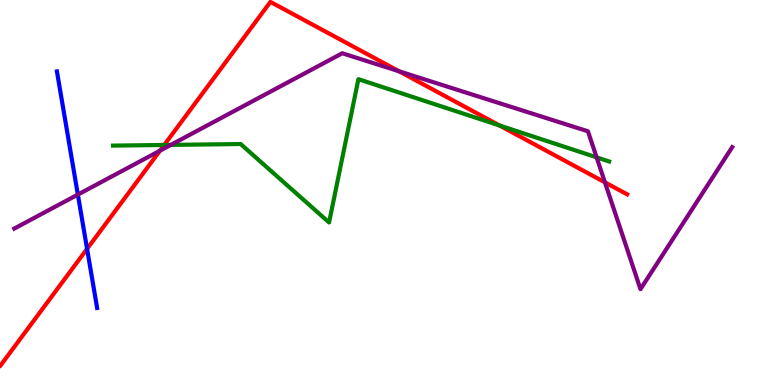[{'lines': ['blue', 'red'], 'intersections': [{'x': 1.12, 'y': 3.54}]}, {'lines': ['green', 'red'], 'intersections': [{'x': 2.12, 'y': 6.23}, {'x': 6.45, 'y': 6.74}]}, {'lines': ['purple', 'red'], 'intersections': [{'x': 2.06, 'y': 6.09}, {'x': 5.15, 'y': 8.15}, {'x': 7.81, 'y': 5.26}]}, {'lines': ['blue', 'green'], 'intersections': []}, {'lines': ['blue', 'purple'], 'intersections': [{'x': 1.0, 'y': 4.95}]}, {'lines': ['green', 'purple'], 'intersections': [{'x': 2.2, 'y': 6.24}, {'x': 7.7, 'y': 5.91}]}]